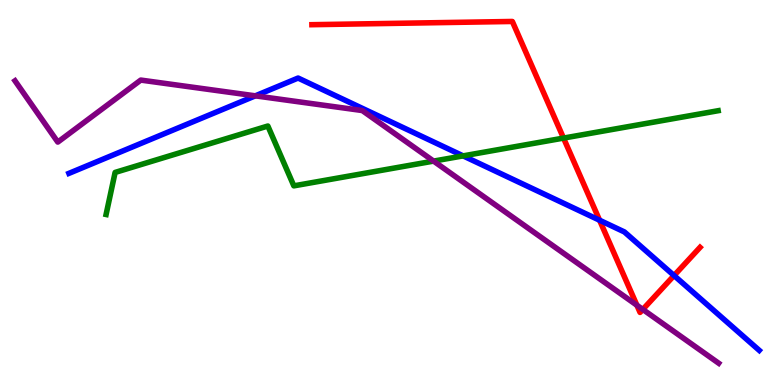[{'lines': ['blue', 'red'], 'intersections': [{'x': 7.74, 'y': 4.28}, {'x': 8.7, 'y': 2.84}]}, {'lines': ['green', 'red'], 'intersections': [{'x': 7.27, 'y': 6.41}]}, {'lines': ['purple', 'red'], 'intersections': [{'x': 8.22, 'y': 2.07}, {'x': 8.29, 'y': 1.96}]}, {'lines': ['blue', 'green'], 'intersections': [{'x': 5.98, 'y': 5.95}]}, {'lines': ['blue', 'purple'], 'intersections': [{'x': 3.29, 'y': 7.51}]}, {'lines': ['green', 'purple'], 'intersections': [{'x': 5.59, 'y': 5.82}]}]